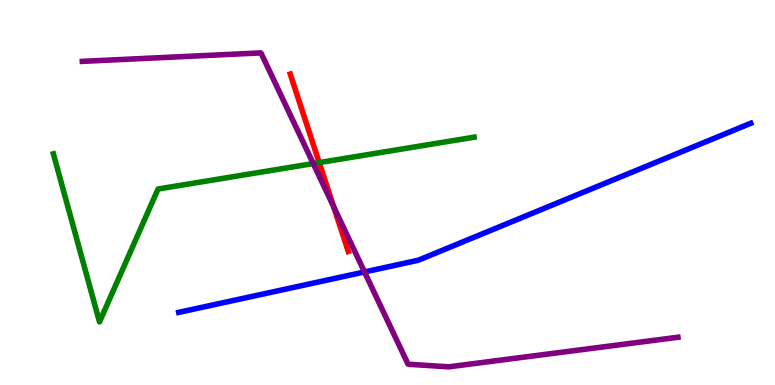[{'lines': ['blue', 'red'], 'intersections': []}, {'lines': ['green', 'red'], 'intersections': [{'x': 4.12, 'y': 5.78}]}, {'lines': ['purple', 'red'], 'intersections': [{'x': 4.3, 'y': 4.63}]}, {'lines': ['blue', 'green'], 'intersections': []}, {'lines': ['blue', 'purple'], 'intersections': [{'x': 4.7, 'y': 2.94}]}, {'lines': ['green', 'purple'], 'intersections': [{'x': 4.04, 'y': 5.75}]}]